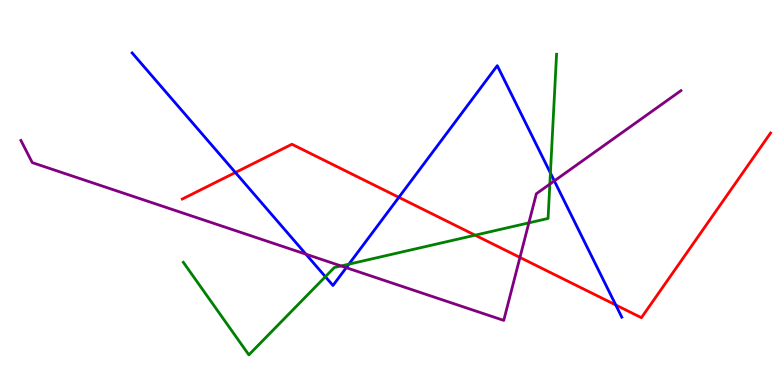[{'lines': ['blue', 'red'], 'intersections': [{'x': 3.04, 'y': 5.52}, {'x': 5.15, 'y': 4.87}, {'x': 7.95, 'y': 2.08}]}, {'lines': ['green', 'red'], 'intersections': [{'x': 6.13, 'y': 3.89}]}, {'lines': ['purple', 'red'], 'intersections': [{'x': 6.71, 'y': 3.31}]}, {'lines': ['blue', 'green'], 'intersections': [{'x': 4.2, 'y': 2.81}, {'x': 4.5, 'y': 3.14}, {'x': 7.1, 'y': 5.51}]}, {'lines': ['blue', 'purple'], 'intersections': [{'x': 3.95, 'y': 3.4}, {'x': 4.47, 'y': 3.05}, {'x': 7.15, 'y': 5.3}]}, {'lines': ['green', 'purple'], 'intersections': [{'x': 4.4, 'y': 3.09}, {'x': 6.82, 'y': 4.21}, {'x': 7.09, 'y': 5.22}]}]